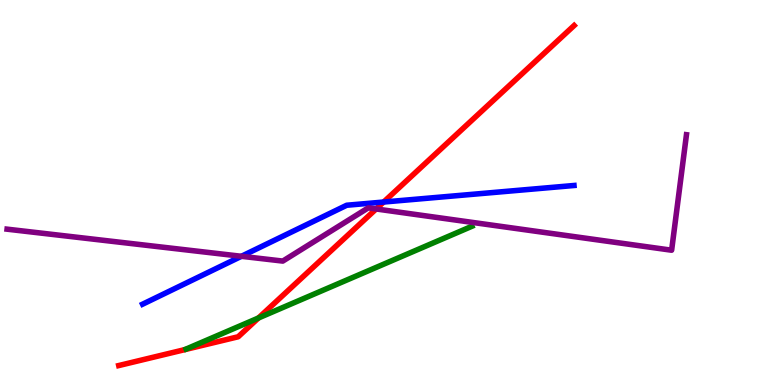[{'lines': ['blue', 'red'], 'intersections': [{'x': 4.95, 'y': 4.75}]}, {'lines': ['green', 'red'], 'intersections': [{'x': 3.34, 'y': 1.74}]}, {'lines': ['purple', 'red'], 'intersections': [{'x': 4.85, 'y': 4.57}]}, {'lines': ['blue', 'green'], 'intersections': []}, {'lines': ['blue', 'purple'], 'intersections': [{'x': 3.12, 'y': 3.34}]}, {'lines': ['green', 'purple'], 'intersections': []}]